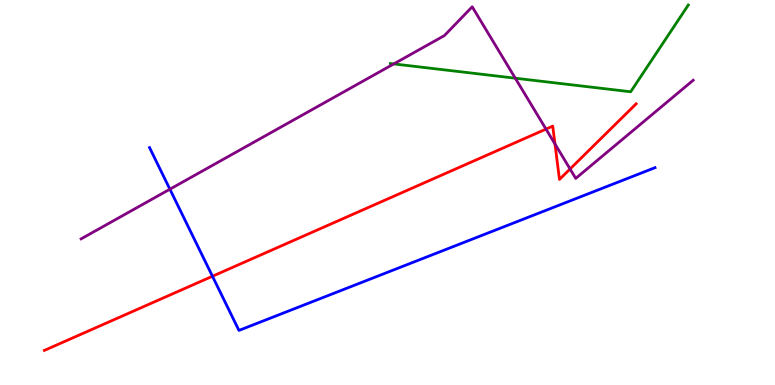[{'lines': ['blue', 'red'], 'intersections': [{'x': 2.74, 'y': 2.82}]}, {'lines': ['green', 'red'], 'intersections': []}, {'lines': ['purple', 'red'], 'intersections': [{'x': 7.05, 'y': 6.65}, {'x': 7.16, 'y': 6.26}, {'x': 7.36, 'y': 5.61}]}, {'lines': ['blue', 'green'], 'intersections': []}, {'lines': ['blue', 'purple'], 'intersections': [{'x': 2.19, 'y': 5.09}]}, {'lines': ['green', 'purple'], 'intersections': [{'x': 5.08, 'y': 8.34}, {'x': 6.65, 'y': 7.97}]}]